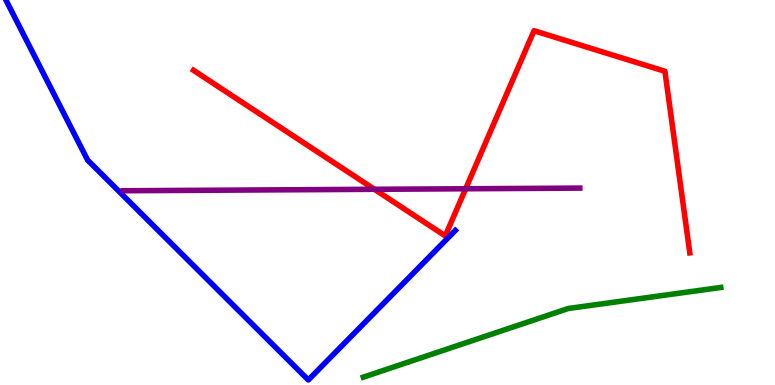[{'lines': ['blue', 'red'], 'intersections': []}, {'lines': ['green', 'red'], 'intersections': []}, {'lines': ['purple', 'red'], 'intersections': [{'x': 4.83, 'y': 5.08}, {'x': 6.01, 'y': 5.1}]}, {'lines': ['blue', 'green'], 'intersections': []}, {'lines': ['blue', 'purple'], 'intersections': []}, {'lines': ['green', 'purple'], 'intersections': []}]